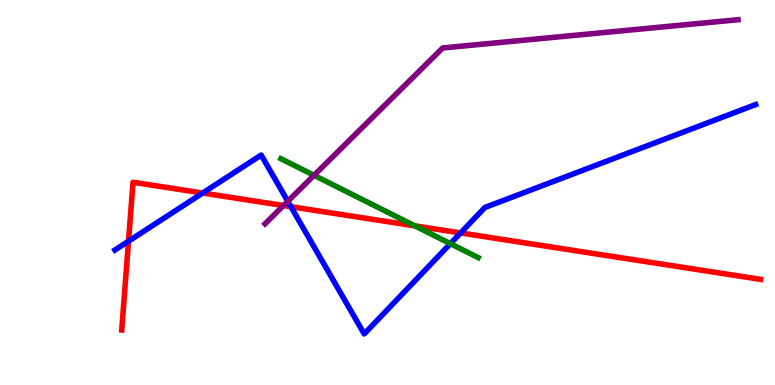[{'lines': ['blue', 'red'], 'intersections': [{'x': 1.66, 'y': 3.73}, {'x': 2.62, 'y': 4.99}, {'x': 3.75, 'y': 4.63}, {'x': 5.94, 'y': 3.95}]}, {'lines': ['green', 'red'], 'intersections': [{'x': 5.35, 'y': 4.13}]}, {'lines': ['purple', 'red'], 'intersections': [{'x': 3.66, 'y': 4.66}]}, {'lines': ['blue', 'green'], 'intersections': [{'x': 5.81, 'y': 3.67}]}, {'lines': ['blue', 'purple'], 'intersections': [{'x': 3.71, 'y': 4.77}]}, {'lines': ['green', 'purple'], 'intersections': [{'x': 4.05, 'y': 5.45}]}]